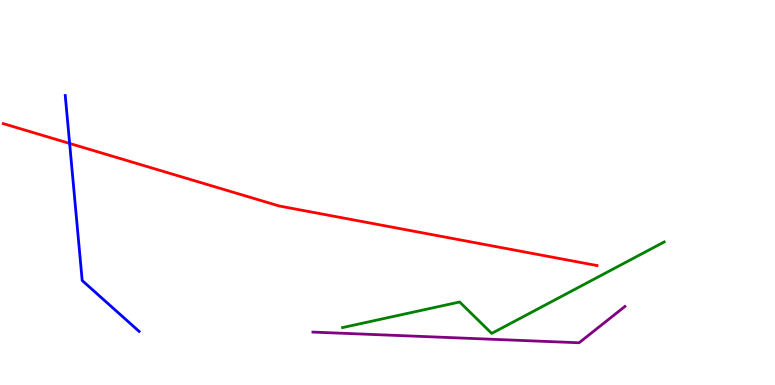[{'lines': ['blue', 'red'], 'intersections': [{'x': 0.898, 'y': 6.27}]}, {'lines': ['green', 'red'], 'intersections': []}, {'lines': ['purple', 'red'], 'intersections': []}, {'lines': ['blue', 'green'], 'intersections': []}, {'lines': ['blue', 'purple'], 'intersections': []}, {'lines': ['green', 'purple'], 'intersections': []}]